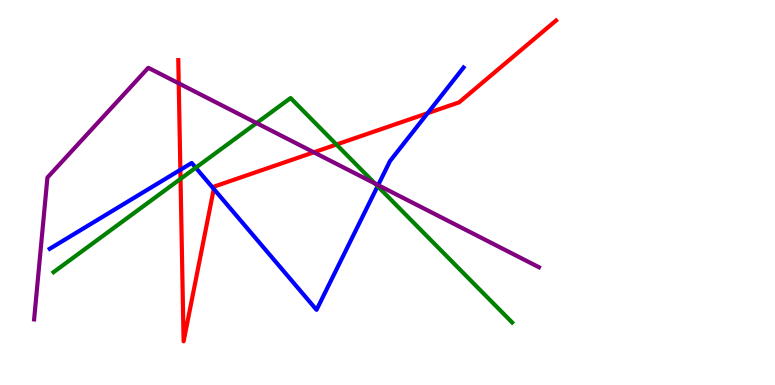[{'lines': ['blue', 'red'], 'intersections': [{'x': 2.33, 'y': 5.59}, {'x': 2.76, 'y': 5.09}, {'x': 5.52, 'y': 7.06}]}, {'lines': ['green', 'red'], 'intersections': [{'x': 2.33, 'y': 5.35}, {'x': 4.34, 'y': 6.25}]}, {'lines': ['purple', 'red'], 'intersections': [{'x': 2.31, 'y': 7.84}, {'x': 4.05, 'y': 6.04}]}, {'lines': ['blue', 'green'], 'intersections': [{'x': 2.53, 'y': 5.64}, {'x': 4.87, 'y': 5.16}]}, {'lines': ['blue', 'purple'], 'intersections': [{'x': 4.88, 'y': 5.19}]}, {'lines': ['green', 'purple'], 'intersections': [{'x': 3.31, 'y': 6.8}, {'x': 4.84, 'y': 5.23}]}]